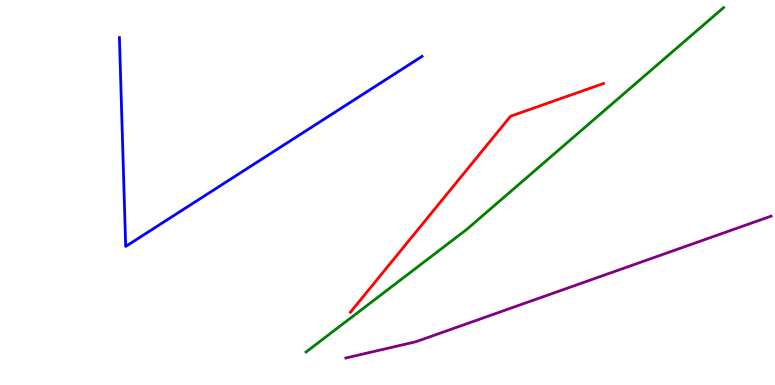[{'lines': ['blue', 'red'], 'intersections': []}, {'lines': ['green', 'red'], 'intersections': []}, {'lines': ['purple', 'red'], 'intersections': []}, {'lines': ['blue', 'green'], 'intersections': []}, {'lines': ['blue', 'purple'], 'intersections': []}, {'lines': ['green', 'purple'], 'intersections': []}]